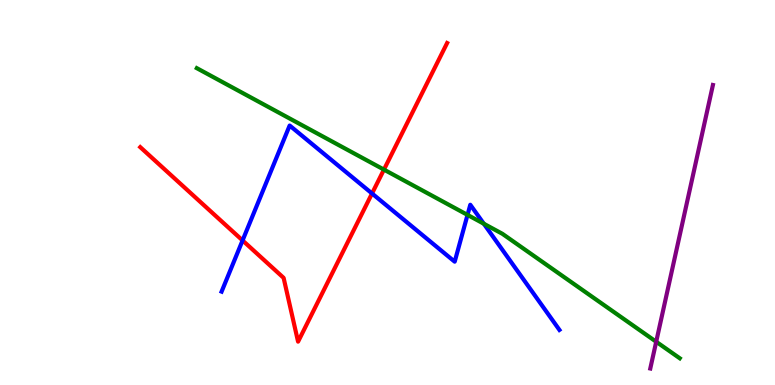[{'lines': ['blue', 'red'], 'intersections': [{'x': 3.13, 'y': 3.75}, {'x': 4.8, 'y': 4.97}]}, {'lines': ['green', 'red'], 'intersections': [{'x': 4.95, 'y': 5.59}]}, {'lines': ['purple', 'red'], 'intersections': []}, {'lines': ['blue', 'green'], 'intersections': [{'x': 6.03, 'y': 4.42}, {'x': 6.24, 'y': 4.19}]}, {'lines': ['blue', 'purple'], 'intersections': []}, {'lines': ['green', 'purple'], 'intersections': [{'x': 8.47, 'y': 1.12}]}]